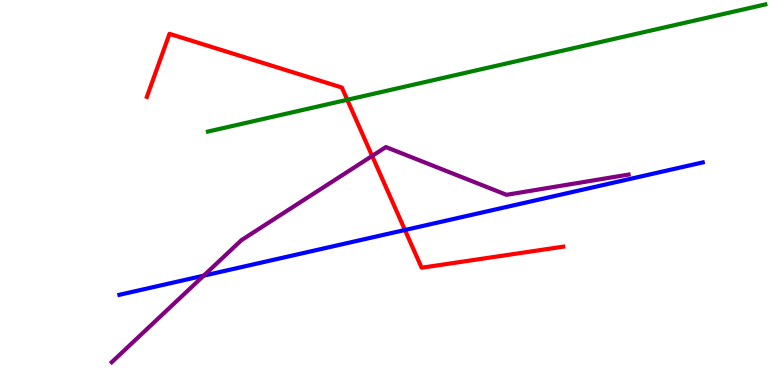[{'lines': ['blue', 'red'], 'intersections': [{'x': 5.22, 'y': 4.03}]}, {'lines': ['green', 'red'], 'intersections': [{'x': 4.48, 'y': 7.41}]}, {'lines': ['purple', 'red'], 'intersections': [{'x': 4.8, 'y': 5.95}]}, {'lines': ['blue', 'green'], 'intersections': []}, {'lines': ['blue', 'purple'], 'intersections': [{'x': 2.63, 'y': 2.84}]}, {'lines': ['green', 'purple'], 'intersections': []}]